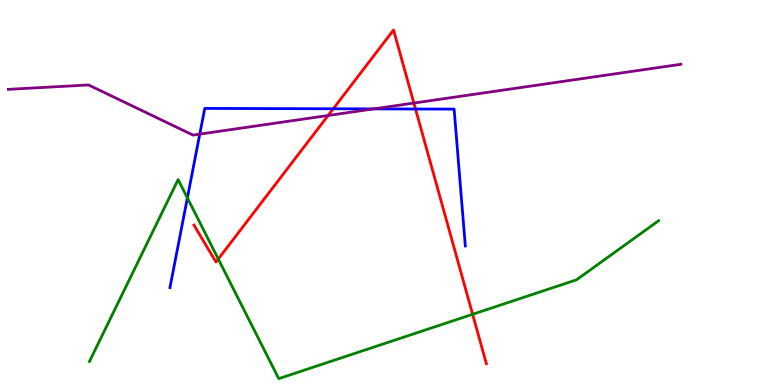[{'lines': ['blue', 'red'], 'intersections': [{'x': 4.3, 'y': 7.17}, {'x': 5.36, 'y': 7.17}]}, {'lines': ['green', 'red'], 'intersections': [{'x': 2.82, 'y': 3.27}, {'x': 6.1, 'y': 1.84}]}, {'lines': ['purple', 'red'], 'intersections': [{'x': 4.23, 'y': 7.0}, {'x': 5.34, 'y': 7.32}]}, {'lines': ['blue', 'green'], 'intersections': [{'x': 2.42, 'y': 4.86}]}, {'lines': ['blue', 'purple'], 'intersections': [{'x': 2.58, 'y': 6.52}, {'x': 4.82, 'y': 7.17}]}, {'lines': ['green', 'purple'], 'intersections': []}]